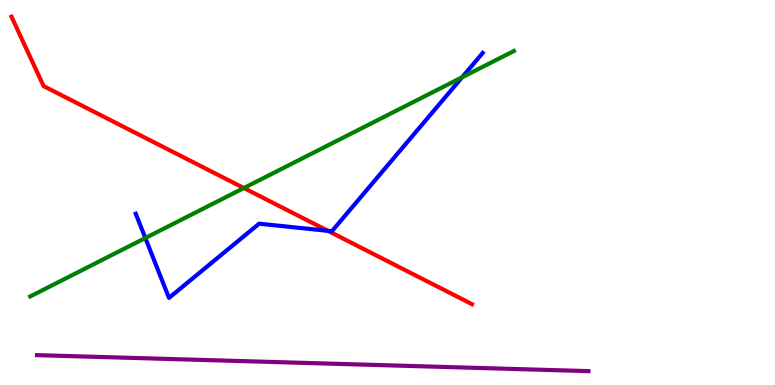[{'lines': ['blue', 'red'], 'intersections': [{'x': 4.23, 'y': 4.0}]}, {'lines': ['green', 'red'], 'intersections': [{'x': 3.15, 'y': 5.12}]}, {'lines': ['purple', 'red'], 'intersections': []}, {'lines': ['blue', 'green'], 'intersections': [{'x': 1.88, 'y': 3.82}, {'x': 5.96, 'y': 7.99}]}, {'lines': ['blue', 'purple'], 'intersections': []}, {'lines': ['green', 'purple'], 'intersections': []}]